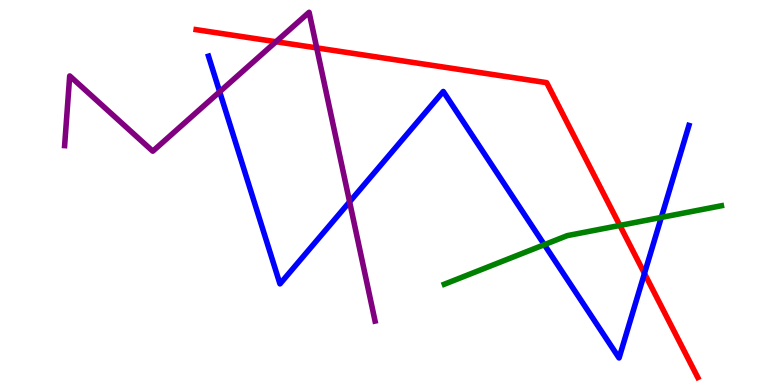[{'lines': ['blue', 'red'], 'intersections': [{'x': 8.32, 'y': 2.9}]}, {'lines': ['green', 'red'], 'intersections': [{'x': 8.0, 'y': 4.14}]}, {'lines': ['purple', 'red'], 'intersections': [{'x': 3.56, 'y': 8.92}, {'x': 4.09, 'y': 8.76}]}, {'lines': ['blue', 'green'], 'intersections': [{'x': 7.02, 'y': 3.64}, {'x': 8.53, 'y': 4.35}]}, {'lines': ['blue', 'purple'], 'intersections': [{'x': 2.83, 'y': 7.62}, {'x': 4.51, 'y': 4.76}]}, {'lines': ['green', 'purple'], 'intersections': []}]